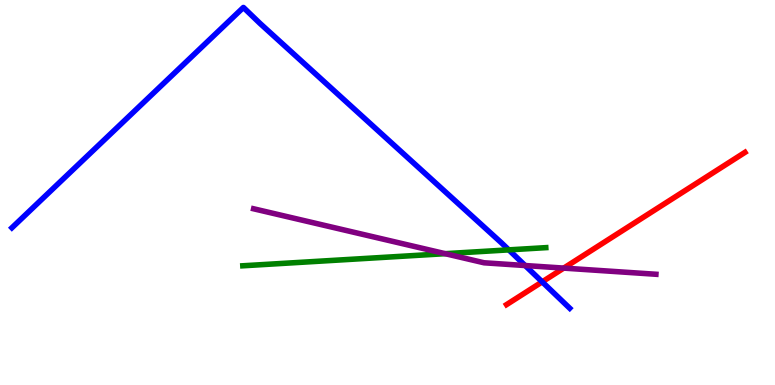[{'lines': ['blue', 'red'], 'intersections': [{'x': 7.0, 'y': 2.68}]}, {'lines': ['green', 'red'], 'intersections': []}, {'lines': ['purple', 'red'], 'intersections': [{'x': 7.27, 'y': 3.04}]}, {'lines': ['blue', 'green'], 'intersections': [{'x': 6.57, 'y': 3.51}]}, {'lines': ['blue', 'purple'], 'intersections': [{'x': 6.78, 'y': 3.1}]}, {'lines': ['green', 'purple'], 'intersections': [{'x': 5.74, 'y': 3.41}]}]